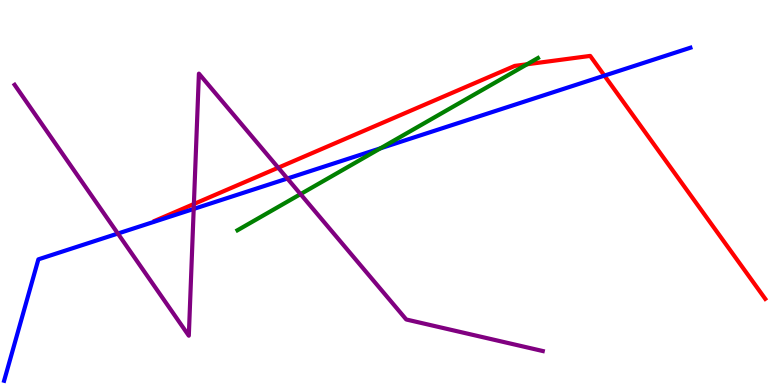[{'lines': ['blue', 'red'], 'intersections': [{'x': 7.8, 'y': 8.04}]}, {'lines': ['green', 'red'], 'intersections': [{'x': 6.8, 'y': 8.33}]}, {'lines': ['purple', 'red'], 'intersections': [{'x': 2.5, 'y': 4.7}, {'x': 3.59, 'y': 5.64}]}, {'lines': ['blue', 'green'], 'intersections': [{'x': 4.91, 'y': 6.15}]}, {'lines': ['blue', 'purple'], 'intersections': [{'x': 1.52, 'y': 3.93}, {'x': 2.5, 'y': 4.57}, {'x': 3.71, 'y': 5.36}]}, {'lines': ['green', 'purple'], 'intersections': [{'x': 3.88, 'y': 4.96}]}]